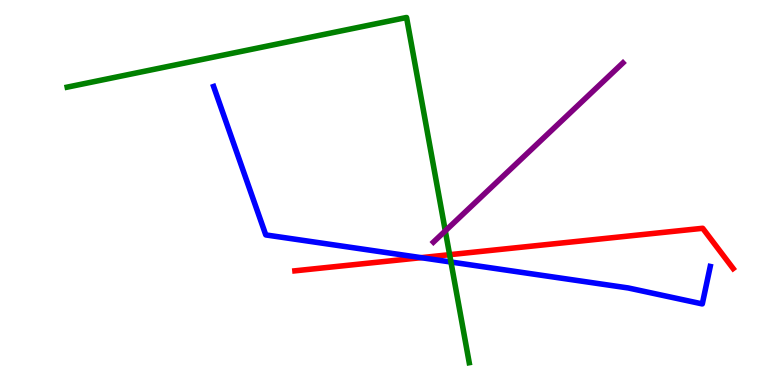[{'lines': ['blue', 'red'], 'intersections': [{'x': 5.43, 'y': 3.31}]}, {'lines': ['green', 'red'], 'intersections': [{'x': 5.8, 'y': 3.38}]}, {'lines': ['purple', 'red'], 'intersections': []}, {'lines': ['blue', 'green'], 'intersections': [{'x': 5.82, 'y': 3.19}]}, {'lines': ['blue', 'purple'], 'intersections': []}, {'lines': ['green', 'purple'], 'intersections': [{'x': 5.75, 'y': 4.0}]}]